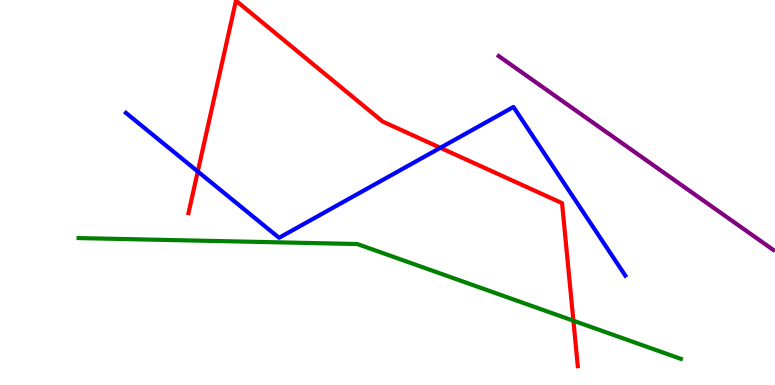[{'lines': ['blue', 'red'], 'intersections': [{'x': 2.55, 'y': 5.55}, {'x': 5.68, 'y': 6.16}]}, {'lines': ['green', 'red'], 'intersections': [{'x': 7.4, 'y': 1.67}]}, {'lines': ['purple', 'red'], 'intersections': []}, {'lines': ['blue', 'green'], 'intersections': []}, {'lines': ['blue', 'purple'], 'intersections': []}, {'lines': ['green', 'purple'], 'intersections': []}]